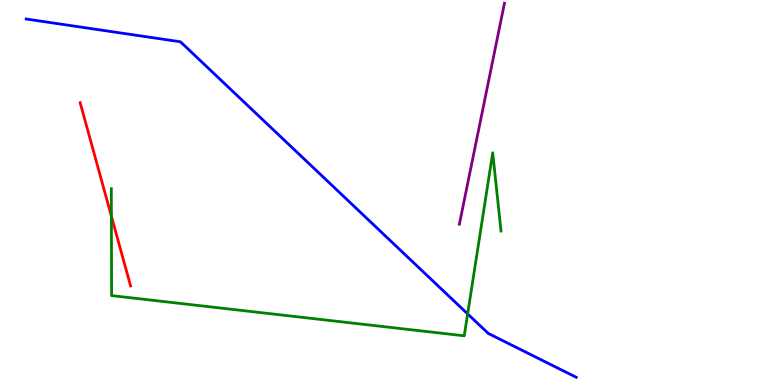[{'lines': ['blue', 'red'], 'intersections': []}, {'lines': ['green', 'red'], 'intersections': [{'x': 1.44, 'y': 4.38}]}, {'lines': ['purple', 'red'], 'intersections': []}, {'lines': ['blue', 'green'], 'intersections': [{'x': 6.03, 'y': 1.85}]}, {'lines': ['blue', 'purple'], 'intersections': []}, {'lines': ['green', 'purple'], 'intersections': []}]